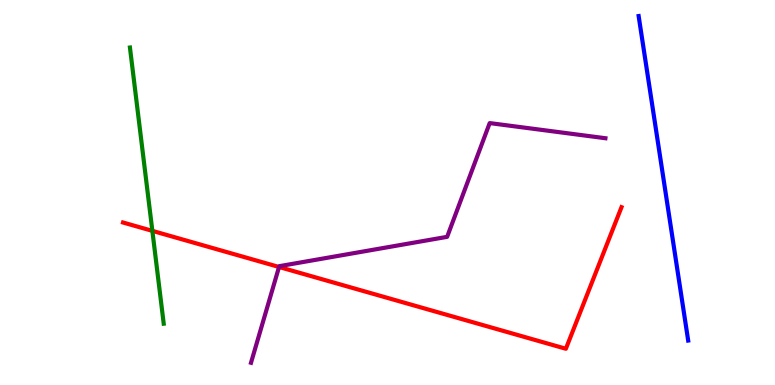[{'lines': ['blue', 'red'], 'intersections': []}, {'lines': ['green', 'red'], 'intersections': [{'x': 1.97, 'y': 4.0}]}, {'lines': ['purple', 'red'], 'intersections': [{'x': 3.6, 'y': 3.07}]}, {'lines': ['blue', 'green'], 'intersections': []}, {'lines': ['blue', 'purple'], 'intersections': []}, {'lines': ['green', 'purple'], 'intersections': []}]